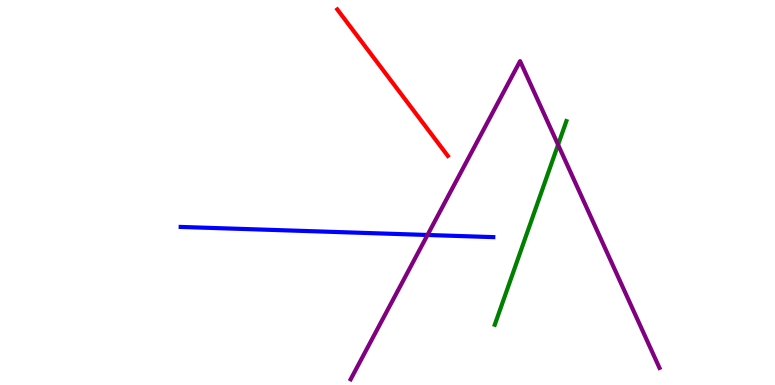[{'lines': ['blue', 'red'], 'intersections': []}, {'lines': ['green', 'red'], 'intersections': []}, {'lines': ['purple', 'red'], 'intersections': []}, {'lines': ['blue', 'green'], 'intersections': []}, {'lines': ['blue', 'purple'], 'intersections': [{'x': 5.52, 'y': 3.9}]}, {'lines': ['green', 'purple'], 'intersections': [{'x': 7.2, 'y': 6.24}]}]